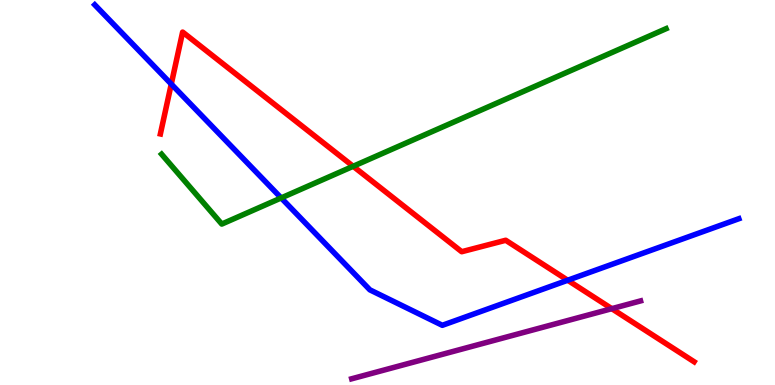[{'lines': ['blue', 'red'], 'intersections': [{'x': 2.21, 'y': 7.82}, {'x': 7.33, 'y': 2.72}]}, {'lines': ['green', 'red'], 'intersections': [{'x': 4.56, 'y': 5.68}]}, {'lines': ['purple', 'red'], 'intersections': [{'x': 7.89, 'y': 1.98}]}, {'lines': ['blue', 'green'], 'intersections': [{'x': 3.63, 'y': 4.86}]}, {'lines': ['blue', 'purple'], 'intersections': []}, {'lines': ['green', 'purple'], 'intersections': []}]